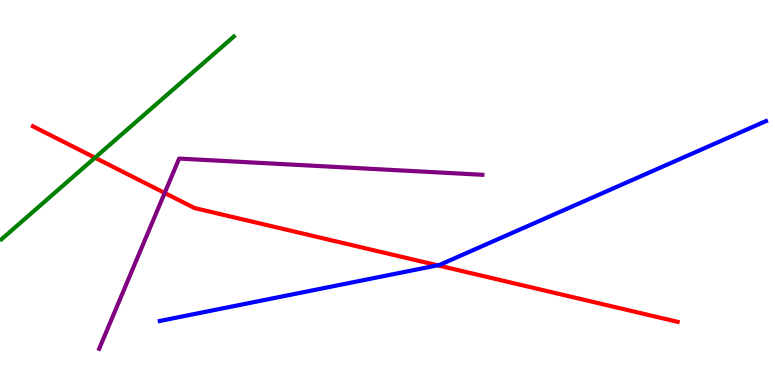[{'lines': ['blue', 'red'], 'intersections': [{'x': 5.65, 'y': 3.11}]}, {'lines': ['green', 'red'], 'intersections': [{'x': 1.23, 'y': 5.9}]}, {'lines': ['purple', 'red'], 'intersections': [{'x': 2.12, 'y': 4.99}]}, {'lines': ['blue', 'green'], 'intersections': []}, {'lines': ['blue', 'purple'], 'intersections': []}, {'lines': ['green', 'purple'], 'intersections': []}]